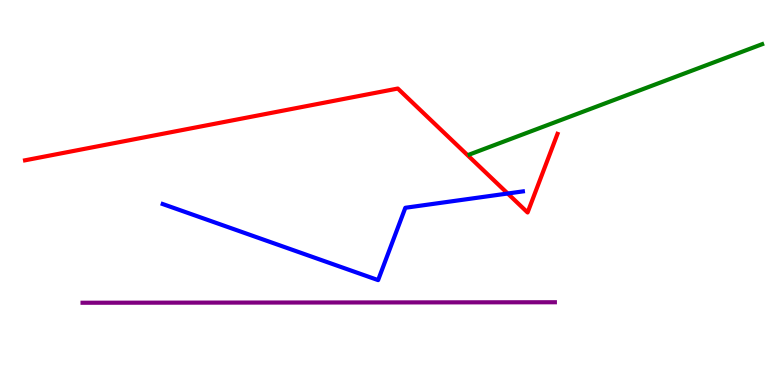[{'lines': ['blue', 'red'], 'intersections': [{'x': 6.55, 'y': 4.97}]}, {'lines': ['green', 'red'], 'intersections': []}, {'lines': ['purple', 'red'], 'intersections': []}, {'lines': ['blue', 'green'], 'intersections': []}, {'lines': ['blue', 'purple'], 'intersections': []}, {'lines': ['green', 'purple'], 'intersections': []}]